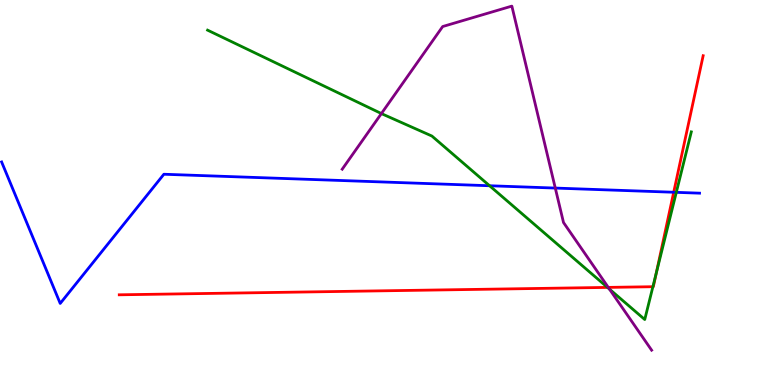[{'lines': ['blue', 'red'], 'intersections': [{'x': 8.69, 'y': 5.01}]}, {'lines': ['green', 'red'], 'intersections': [{'x': 7.84, 'y': 2.54}, {'x': 8.42, 'y': 2.55}, {'x': 8.47, 'y': 2.9}]}, {'lines': ['purple', 'red'], 'intersections': [{'x': 7.85, 'y': 2.54}]}, {'lines': ['blue', 'green'], 'intersections': [{'x': 6.32, 'y': 5.18}, {'x': 8.73, 'y': 5.0}]}, {'lines': ['blue', 'purple'], 'intersections': [{'x': 7.17, 'y': 5.12}]}, {'lines': ['green', 'purple'], 'intersections': [{'x': 4.92, 'y': 7.05}, {'x': 7.86, 'y': 2.49}]}]